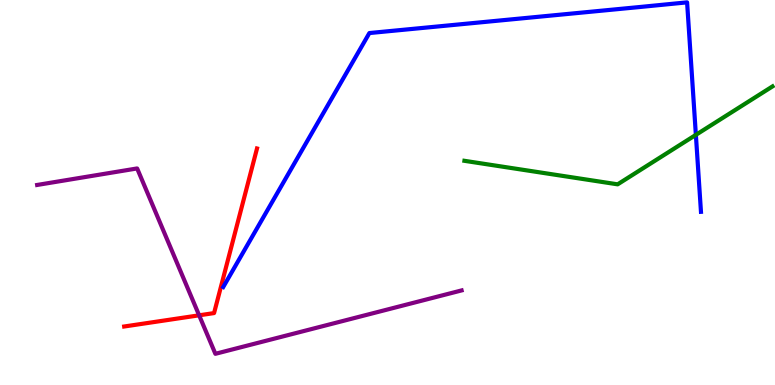[{'lines': ['blue', 'red'], 'intersections': []}, {'lines': ['green', 'red'], 'intersections': []}, {'lines': ['purple', 'red'], 'intersections': [{'x': 2.57, 'y': 1.81}]}, {'lines': ['blue', 'green'], 'intersections': [{'x': 8.98, 'y': 6.5}]}, {'lines': ['blue', 'purple'], 'intersections': []}, {'lines': ['green', 'purple'], 'intersections': []}]